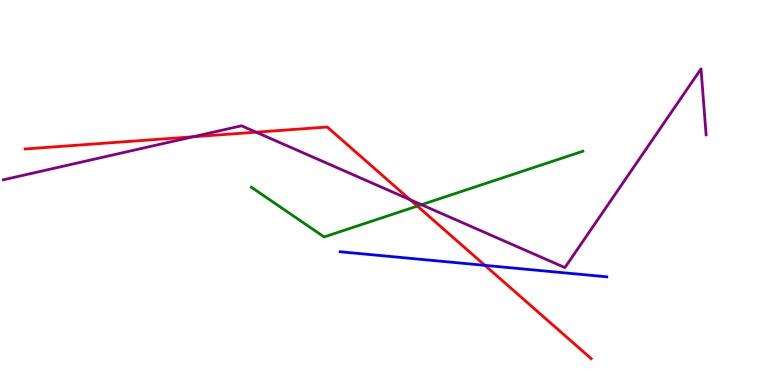[{'lines': ['blue', 'red'], 'intersections': [{'x': 6.26, 'y': 3.11}]}, {'lines': ['green', 'red'], 'intersections': [{'x': 5.38, 'y': 4.65}]}, {'lines': ['purple', 'red'], 'intersections': [{'x': 2.49, 'y': 6.45}, {'x': 3.3, 'y': 6.57}, {'x': 5.29, 'y': 4.81}]}, {'lines': ['blue', 'green'], 'intersections': []}, {'lines': ['blue', 'purple'], 'intersections': []}, {'lines': ['green', 'purple'], 'intersections': [{'x': 5.44, 'y': 4.68}]}]